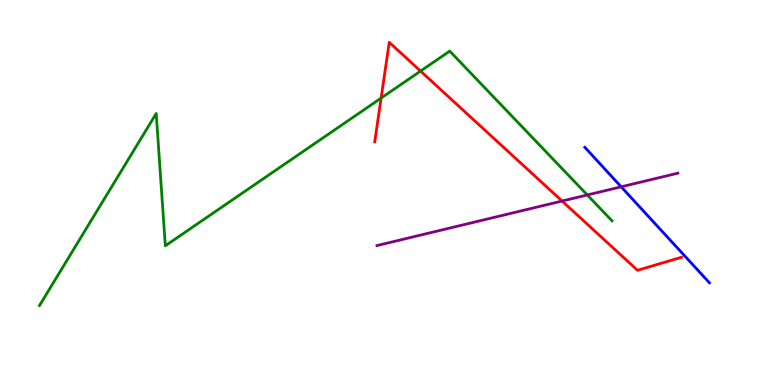[{'lines': ['blue', 'red'], 'intersections': []}, {'lines': ['green', 'red'], 'intersections': [{'x': 4.92, 'y': 7.45}, {'x': 5.43, 'y': 8.15}]}, {'lines': ['purple', 'red'], 'intersections': [{'x': 7.25, 'y': 4.78}]}, {'lines': ['blue', 'green'], 'intersections': []}, {'lines': ['blue', 'purple'], 'intersections': [{'x': 8.02, 'y': 5.15}]}, {'lines': ['green', 'purple'], 'intersections': [{'x': 7.58, 'y': 4.94}]}]